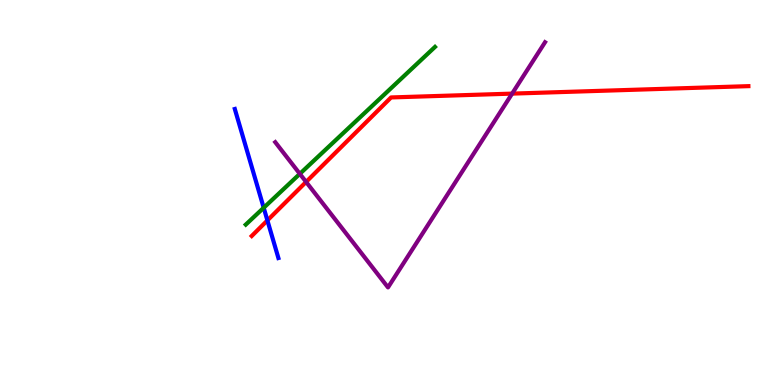[{'lines': ['blue', 'red'], 'intersections': [{'x': 3.45, 'y': 4.28}]}, {'lines': ['green', 'red'], 'intersections': []}, {'lines': ['purple', 'red'], 'intersections': [{'x': 3.95, 'y': 5.27}, {'x': 6.61, 'y': 7.57}]}, {'lines': ['blue', 'green'], 'intersections': [{'x': 3.4, 'y': 4.6}]}, {'lines': ['blue', 'purple'], 'intersections': []}, {'lines': ['green', 'purple'], 'intersections': [{'x': 3.87, 'y': 5.48}]}]